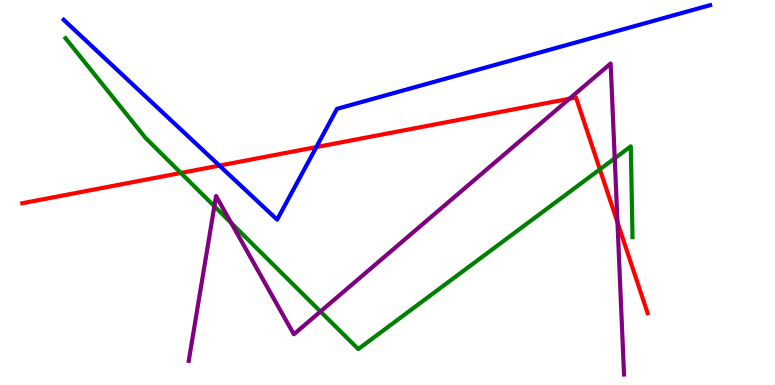[{'lines': ['blue', 'red'], 'intersections': [{'x': 2.83, 'y': 5.7}, {'x': 4.08, 'y': 6.18}]}, {'lines': ['green', 'red'], 'intersections': [{'x': 2.33, 'y': 5.51}, {'x': 7.74, 'y': 5.6}]}, {'lines': ['purple', 'red'], 'intersections': [{'x': 7.35, 'y': 7.44}, {'x': 7.97, 'y': 4.22}]}, {'lines': ['blue', 'green'], 'intersections': []}, {'lines': ['blue', 'purple'], 'intersections': []}, {'lines': ['green', 'purple'], 'intersections': [{'x': 2.77, 'y': 4.64}, {'x': 2.98, 'y': 4.21}, {'x': 4.13, 'y': 1.91}, {'x': 7.93, 'y': 5.89}]}]